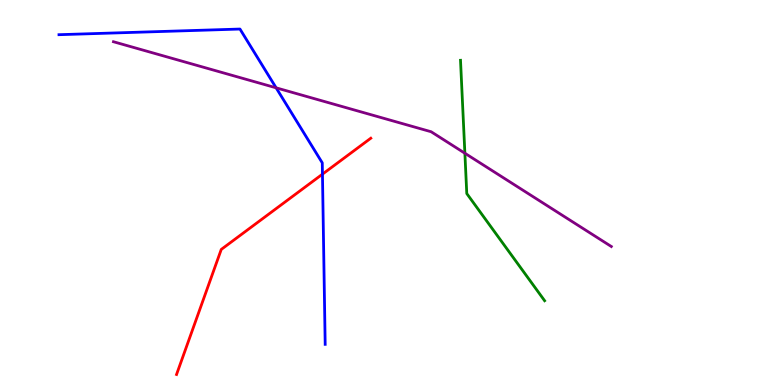[{'lines': ['blue', 'red'], 'intersections': [{'x': 4.16, 'y': 5.48}]}, {'lines': ['green', 'red'], 'intersections': []}, {'lines': ['purple', 'red'], 'intersections': []}, {'lines': ['blue', 'green'], 'intersections': []}, {'lines': ['blue', 'purple'], 'intersections': [{'x': 3.56, 'y': 7.72}]}, {'lines': ['green', 'purple'], 'intersections': [{'x': 6.0, 'y': 6.02}]}]